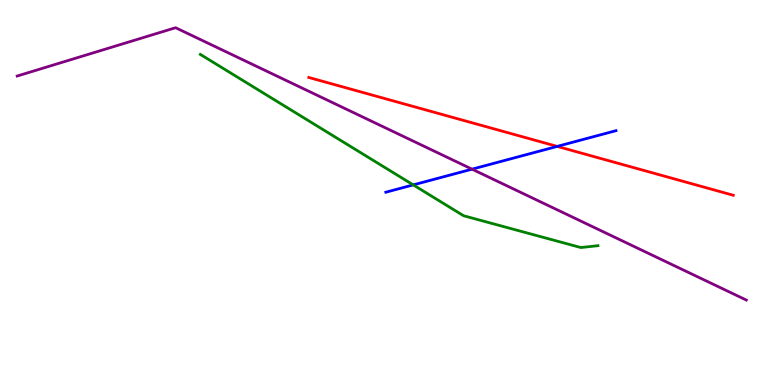[{'lines': ['blue', 'red'], 'intersections': [{'x': 7.19, 'y': 6.2}]}, {'lines': ['green', 'red'], 'intersections': []}, {'lines': ['purple', 'red'], 'intersections': []}, {'lines': ['blue', 'green'], 'intersections': [{'x': 5.33, 'y': 5.2}]}, {'lines': ['blue', 'purple'], 'intersections': [{'x': 6.09, 'y': 5.61}]}, {'lines': ['green', 'purple'], 'intersections': []}]